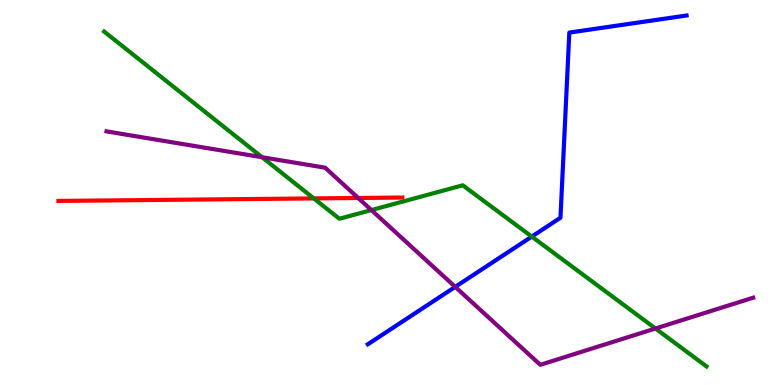[{'lines': ['blue', 'red'], 'intersections': []}, {'lines': ['green', 'red'], 'intersections': [{'x': 4.05, 'y': 4.85}]}, {'lines': ['purple', 'red'], 'intersections': [{'x': 4.62, 'y': 4.86}]}, {'lines': ['blue', 'green'], 'intersections': [{'x': 6.86, 'y': 3.85}]}, {'lines': ['blue', 'purple'], 'intersections': [{'x': 5.87, 'y': 2.55}]}, {'lines': ['green', 'purple'], 'intersections': [{'x': 3.38, 'y': 5.92}, {'x': 4.79, 'y': 4.54}, {'x': 8.46, 'y': 1.47}]}]